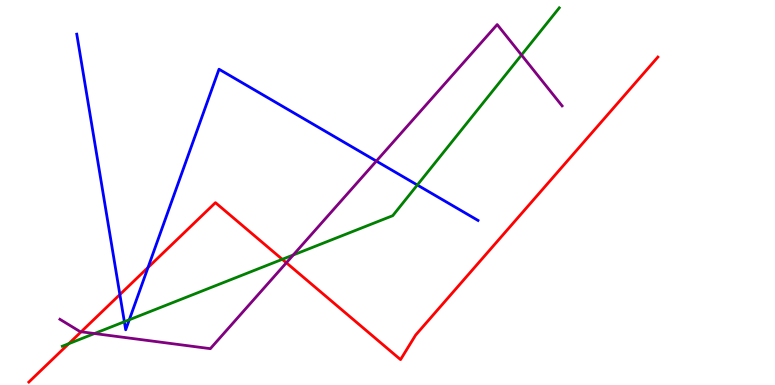[{'lines': ['blue', 'red'], 'intersections': [{'x': 1.55, 'y': 2.35}, {'x': 1.91, 'y': 3.05}]}, {'lines': ['green', 'red'], 'intersections': [{'x': 0.887, 'y': 1.07}, {'x': 3.64, 'y': 3.26}]}, {'lines': ['purple', 'red'], 'intersections': [{'x': 1.05, 'y': 1.38}, {'x': 3.69, 'y': 3.17}]}, {'lines': ['blue', 'green'], 'intersections': [{'x': 1.6, 'y': 1.64}, {'x': 1.67, 'y': 1.69}, {'x': 5.38, 'y': 5.19}]}, {'lines': ['blue', 'purple'], 'intersections': [{'x': 4.86, 'y': 5.82}]}, {'lines': ['green', 'purple'], 'intersections': [{'x': 1.22, 'y': 1.34}, {'x': 3.78, 'y': 3.38}, {'x': 6.73, 'y': 8.57}]}]